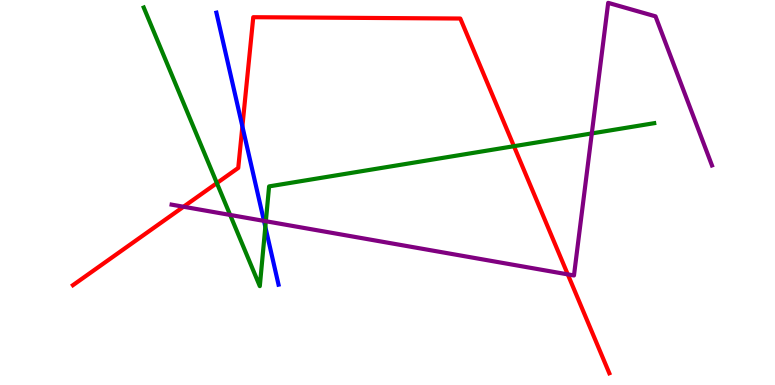[{'lines': ['blue', 'red'], 'intersections': [{'x': 3.13, 'y': 6.72}]}, {'lines': ['green', 'red'], 'intersections': [{'x': 2.8, 'y': 5.24}, {'x': 6.63, 'y': 6.2}]}, {'lines': ['purple', 'red'], 'intersections': [{'x': 2.37, 'y': 4.63}, {'x': 7.33, 'y': 2.87}]}, {'lines': ['blue', 'green'], 'intersections': [{'x': 3.42, 'y': 4.11}]}, {'lines': ['blue', 'purple'], 'intersections': [{'x': 3.41, 'y': 4.26}]}, {'lines': ['green', 'purple'], 'intersections': [{'x': 2.97, 'y': 4.42}, {'x': 3.43, 'y': 4.25}, {'x': 7.64, 'y': 6.53}]}]